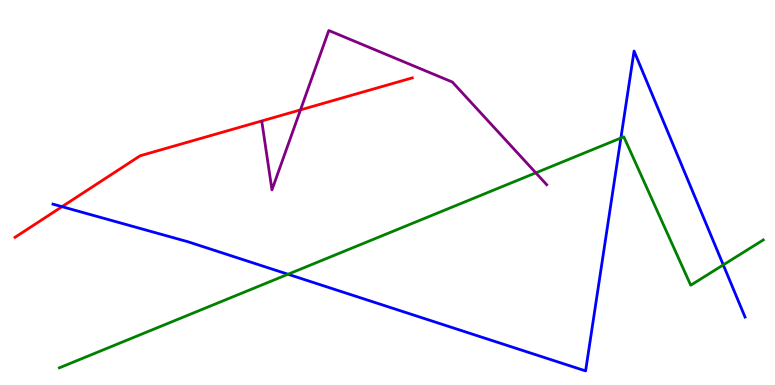[{'lines': ['blue', 'red'], 'intersections': [{'x': 0.8, 'y': 4.63}]}, {'lines': ['green', 'red'], 'intersections': []}, {'lines': ['purple', 'red'], 'intersections': [{'x': 3.88, 'y': 7.15}]}, {'lines': ['blue', 'green'], 'intersections': [{'x': 3.72, 'y': 2.88}, {'x': 8.01, 'y': 6.41}, {'x': 9.33, 'y': 3.12}]}, {'lines': ['blue', 'purple'], 'intersections': []}, {'lines': ['green', 'purple'], 'intersections': [{'x': 6.91, 'y': 5.51}]}]